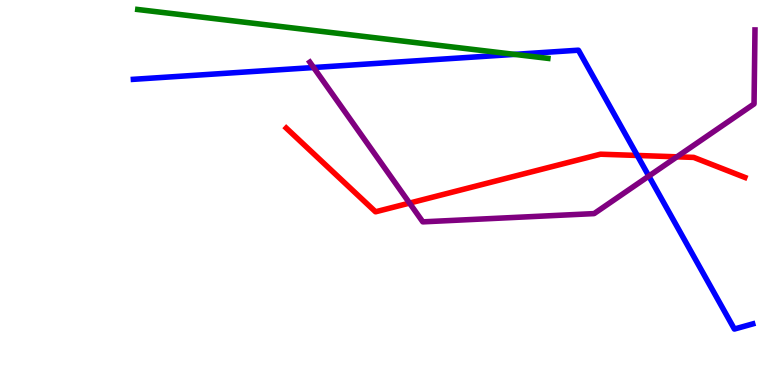[{'lines': ['blue', 'red'], 'intersections': [{'x': 8.22, 'y': 5.96}]}, {'lines': ['green', 'red'], 'intersections': []}, {'lines': ['purple', 'red'], 'intersections': [{'x': 5.28, 'y': 4.72}, {'x': 8.73, 'y': 5.93}]}, {'lines': ['blue', 'green'], 'intersections': [{'x': 6.64, 'y': 8.59}]}, {'lines': ['blue', 'purple'], 'intersections': [{'x': 4.05, 'y': 8.25}, {'x': 8.37, 'y': 5.43}]}, {'lines': ['green', 'purple'], 'intersections': []}]